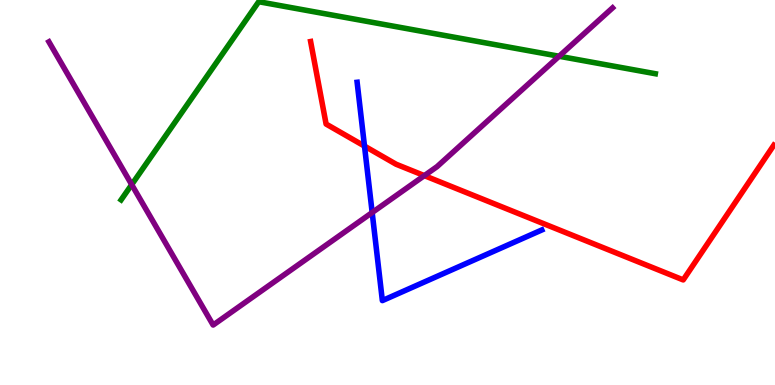[{'lines': ['blue', 'red'], 'intersections': [{'x': 4.7, 'y': 6.21}]}, {'lines': ['green', 'red'], 'intersections': []}, {'lines': ['purple', 'red'], 'intersections': [{'x': 5.48, 'y': 5.44}]}, {'lines': ['blue', 'green'], 'intersections': []}, {'lines': ['blue', 'purple'], 'intersections': [{'x': 4.8, 'y': 4.48}]}, {'lines': ['green', 'purple'], 'intersections': [{'x': 1.7, 'y': 5.2}, {'x': 7.21, 'y': 8.54}]}]